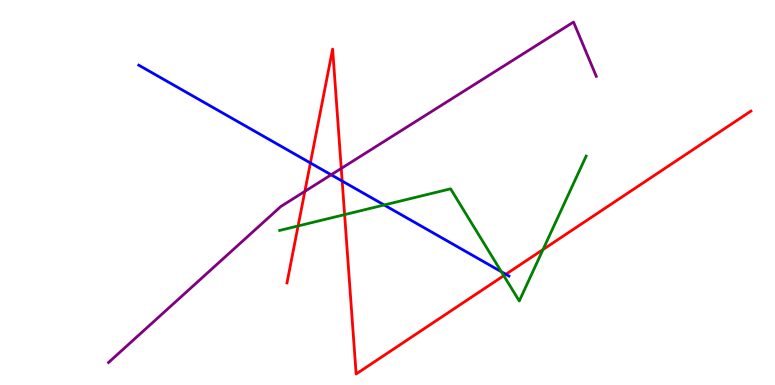[{'lines': ['blue', 'red'], 'intersections': [{'x': 4.01, 'y': 5.77}, {'x': 4.42, 'y': 5.3}, {'x': 6.53, 'y': 2.88}]}, {'lines': ['green', 'red'], 'intersections': [{'x': 3.85, 'y': 4.13}, {'x': 4.45, 'y': 4.43}, {'x': 6.5, 'y': 2.84}, {'x': 7.01, 'y': 3.52}]}, {'lines': ['purple', 'red'], 'intersections': [{'x': 3.93, 'y': 5.03}, {'x': 4.4, 'y': 5.63}]}, {'lines': ['blue', 'green'], 'intersections': [{'x': 4.96, 'y': 4.68}, {'x': 6.47, 'y': 2.94}]}, {'lines': ['blue', 'purple'], 'intersections': [{'x': 4.27, 'y': 5.46}]}, {'lines': ['green', 'purple'], 'intersections': []}]